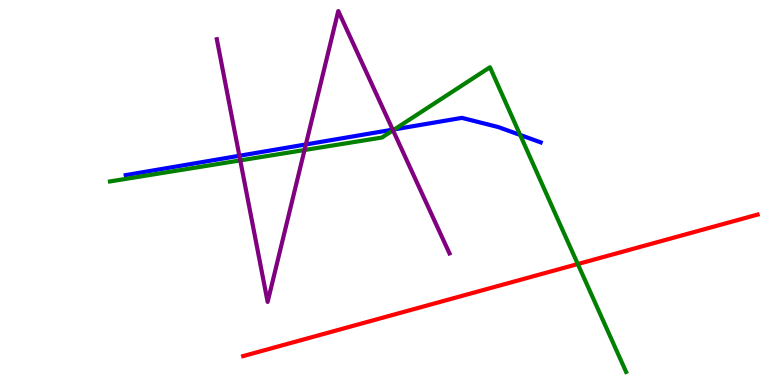[{'lines': ['blue', 'red'], 'intersections': []}, {'lines': ['green', 'red'], 'intersections': [{'x': 7.46, 'y': 3.14}]}, {'lines': ['purple', 'red'], 'intersections': []}, {'lines': ['blue', 'green'], 'intersections': [{'x': 5.09, 'y': 6.64}, {'x': 6.71, 'y': 6.49}]}, {'lines': ['blue', 'purple'], 'intersections': [{'x': 3.09, 'y': 5.95}, {'x': 3.95, 'y': 6.25}, {'x': 5.07, 'y': 6.63}]}, {'lines': ['green', 'purple'], 'intersections': [{'x': 3.1, 'y': 5.83}, {'x': 3.93, 'y': 6.1}, {'x': 5.07, 'y': 6.62}]}]